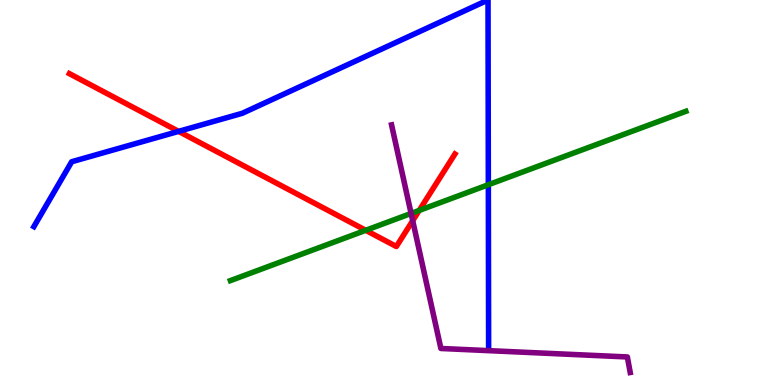[{'lines': ['blue', 'red'], 'intersections': [{'x': 2.3, 'y': 6.59}]}, {'lines': ['green', 'red'], 'intersections': [{'x': 4.72, 'y': 4.02}, {'x': 5.41, 'y': 4.53}]}, {'lines': ['purple', 'red'], 'intersections': [{'x': 5.33, 'y': 4.27}]}, {'lines': ['blue', 'green'], 'intersections': [{'x': 6.3, 'y': 5.2}]}, {'lines': ['blue', 'purple'], 'intersections': []}, {'lines': ['green', 'purple'], 'intersections': [{'x': 5.3, 'y': 4.46}]}]